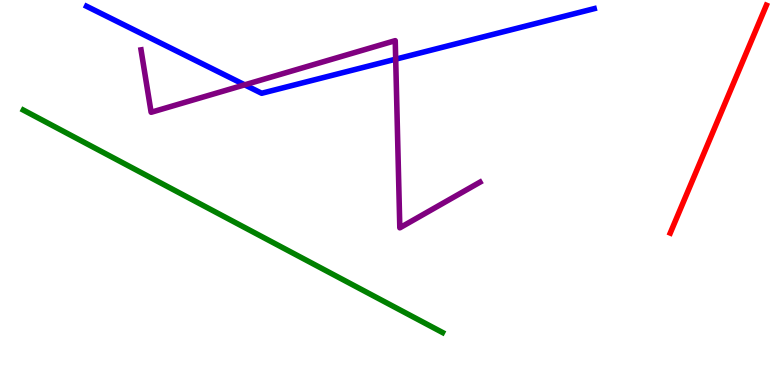[{'lines': ['blue', 'red'], 'intersections': []}, {'lines': ['green', 'red'], 'intersections': []}, {'lines': ['purple', 'red'], 'intersections': []}, {'lines': ['blue', 'green'], 'intersections': []}, {'lines': ['blue', 'purple'], 'intersections': [{'x': 3.16, 'y': 7.8}, {'x': 5.11, 'y': 8.46}]}, {'lines': ['green', 'purple'], 'intersections': []}]